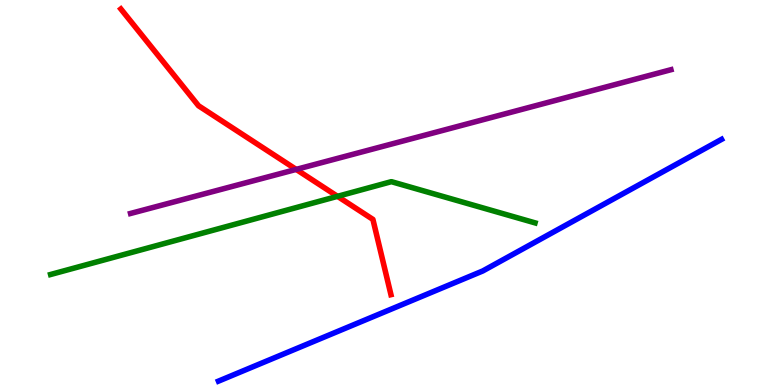[{'lines': ['blue', 'red'], 'intersections': []}, {'lines': ['green', 'red'], 'intersections': [{'x': 4.36, 'y': 4.9}]}, {'lines': ['purple', 'red'], 'intersections': [{'x': 3.82, 'y': 5.6}]}, {'lines': ['blue', 'green'], 'intersections': []}, {'lines': ['blue', 'purple'], 'intersections': []}, {'lines': ['green', 'purple'], 'intersections': []}]